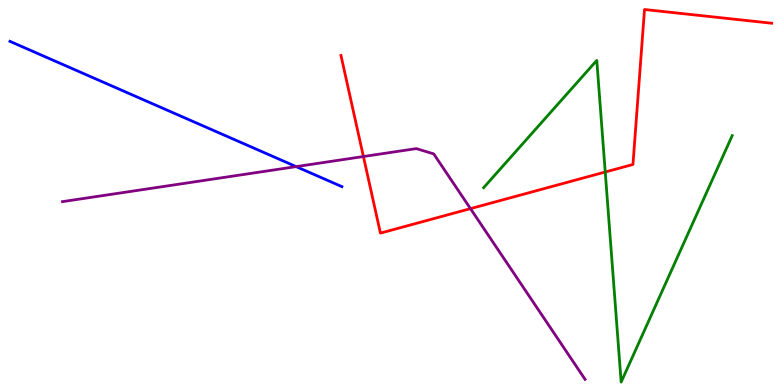[{'lines': ['blue', 'red'], 'intersections': []}, {'lines': ['green', 'red'], 'intersections': [{'x': 7.81, 'y': 5.53}]}, {'lines': ['purple', 'red'], 'intersections': [{'x': 4.69, 'y': 5.93}, {'x': 6.07, 'y': 4.58}]}, {'lines': ['blue', 'green'], 'intersections': []}, {'lines': ['blue', 'purple'], 'intersections': [{'x': 3.82, 'y': 5.67}]}, {'lines': ['green', 'purple'], 'intersections': []}]